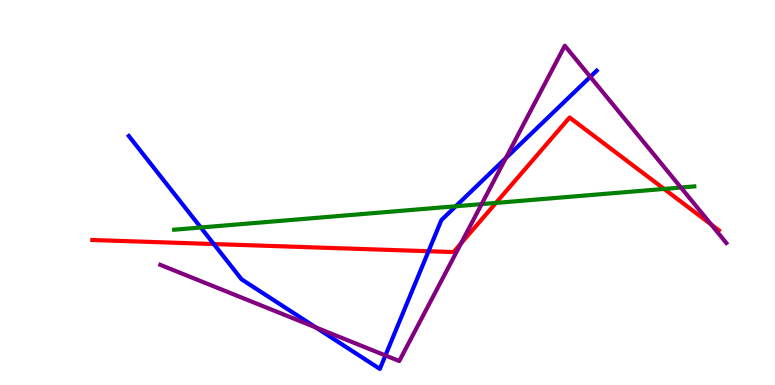[{'lines': ['blue', 'red'], 'intersections': [{'x': 2.76, 'y': 3.66}, {'x': 5.53, 'y': 3.47}]}, {'lines': ['green', 'red'], 'intersections': [{'x': 6.4, 'y': 4.73}, {'x': 8.57, 'y': 5.09}]}, {'lines': ['purple', 'red'], 'intersections': [{'x': 5.95, 'y': 3.68}, {'x': 9.18, 'y': 4.17}]}, {'lines': ['blue', 'green'], 'intersections': [{'x': 2.59, 'y': 4.09}, {'x': 5.88, 'y': 4.64}]}, {'lines': ['blue', 'purple'], 'intersections': [{'x': 4.08, 'y': 1.49}, {'x': 4.97, 'y': 0.768}, {'x': 6.53, 'y': 5.89}, {'x': 7.62, 'y': 8.0}]}, {'lines': ['green', 'purple'], 'intersections': [{'x': 6.21, 'y': 4.7}, {'x': 8.79, 'y': 5.13}]}]